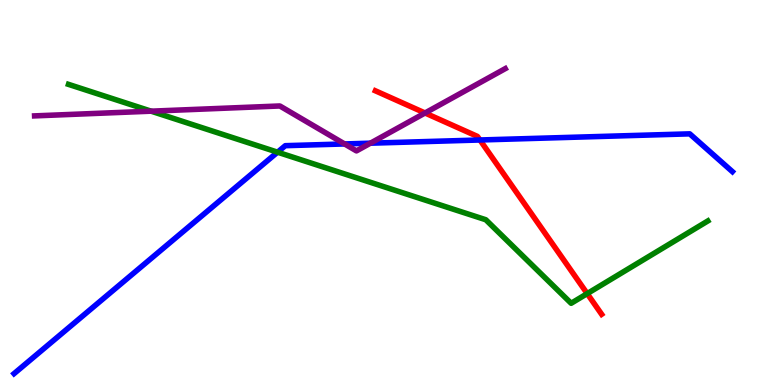[{'lines': ['blue', 'red'], 'intersections': [{'x': 6.19, 'y': 6.36}]}, {'lines': ['green', 'red'], 'intersections': [{'x': 7.58, 'y': 2.37}]}, {'lines': ['purple', 'red'], 'intersections': [{'x': 5.48, 'y': 7.07}]}, {'lines': ['blue', 'green'], 'intersections': [{'x': 3.58, 'y': 6.05}]}, {'lines': ['blue', 'purple'], 'intersections': [{'x': 4.45, 'y': 6.26}, {'x': 4.78, 'y': 6.28}]}, {'lines': ['green', 'purple'], 'intersections': [{'x': 1.95, 'y': 7.11}]}]